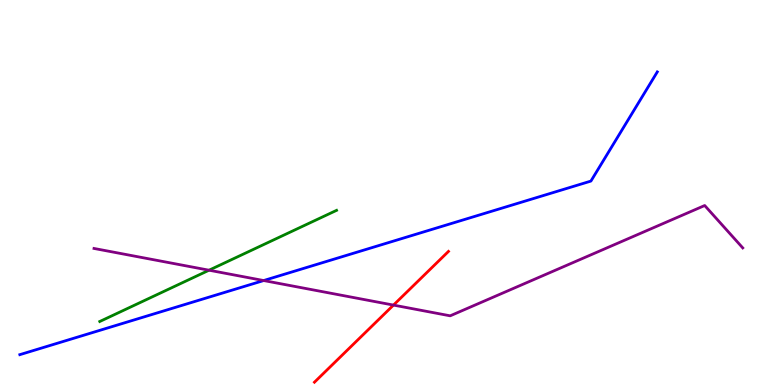[{'lines': ['blue', 'red'], 'intersections': []}, {'lines': ['green', 'red'], 'intersections': []}, {'lines': ['purple', 'red'], 'intersections': [{'x': 5.08, 'y': 2.08}]}, {'lines': ['blue', 'green'], 'intersections': []}, {'lines': ['blue', 'purple'], 'intersections': [{'x': 3.4, 'y': 2.71}]}, {'lines': ['green', 'purple'], 'intersections': [{'x': 2.7, 'y': 2.98}]}]